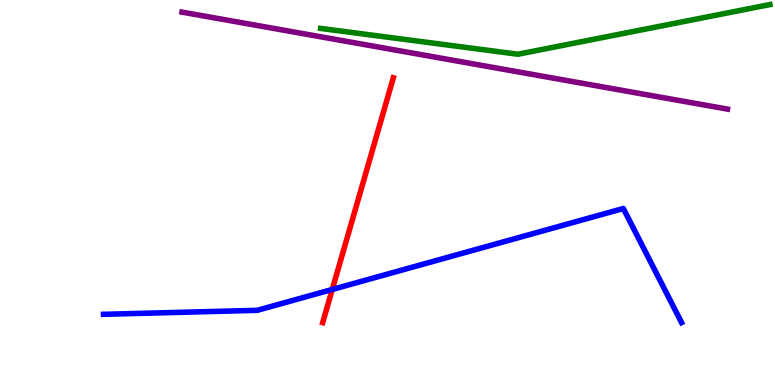[{'lines': ['blue', 'red'], 'intersections': [{'x': 4.29, 'y': 2.48}]}, {'lines': ['green', 'red'], 'intersections': []}, {'lines': ['purple', 'red'], 'intersections': []}, {'lines': ['blue', 'green'], 'intersections': []}, {'lines': ['blue', 'purple'], 'intersections': []}, {'lines': ['green', 'purple'], 'intersections': []}]